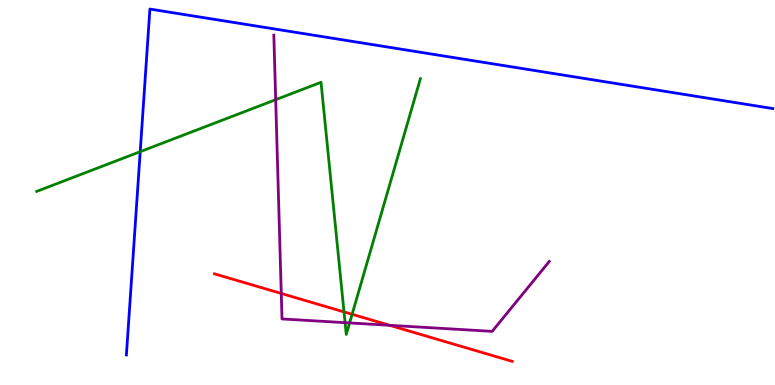[{'lines': ['blue', 'red'], 'intersections': []}, {'lines': ['green', 'red'], 'intersections': [{'x': 4.44, 'y': 1.9}, {'x': 4.54, 'y': 1.84}]}, {'lines': ['purple', 'red'], 'intersections': [{'x': 3.63, 'y': 2.38}, {'x': 5.03, 'y': 1.55}]}, {'lines': ['blue', 'green'], 'intersections': [{'x': 1.81, 'y': 6.06}]}, {'lines': ['blue', 'purple'], 'intersections': []}, {'lines': ['green', 'purple'], 'intersections': [{'x': 3.56, 'y': 7.41}, {'x': 4.45, 'y': 1.62}, {'x': 4.51, 'y': 1.61}]}]